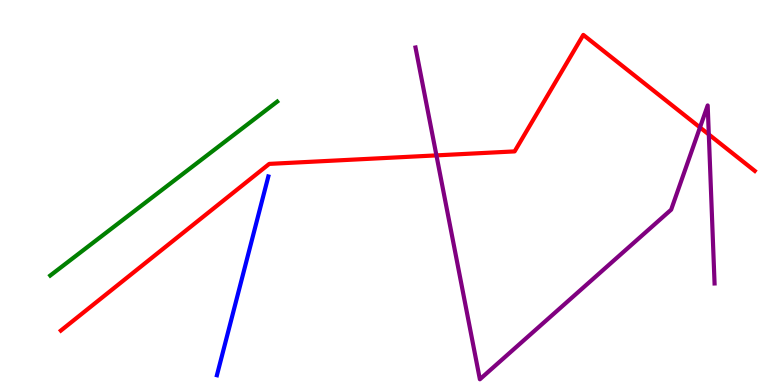[{'lines': ['blue', 'red'], 'intersections': []}, {'lines': ['green', 'red'], 'intersections': []}, {'lines': ['purple', 'red'], 'intersections': [{'x': 5.63, 'y': 5.96}, {'x': 9.03, 'y': 6.69}, {'x': 9.15, 'y': 6.51}]}, {'lines': ['blue', 'green'], 'intersections': []}, {'lines': ['blue', 'purple'], 'intersections': []}, {'lines': ['green', 'purple'], 'intersections': []}]